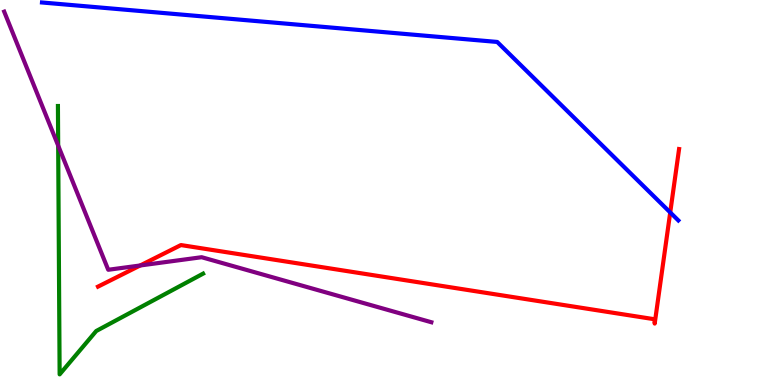[{'lines': ['blue', 'red'], 'intersections': [{'x': 8.65, 'y': 4.48}]}, {'lines': ['green', 'red'], 'intersections': []}, {'lines': ['purple', 'red'], 'intersections': [{'x': 1.81, 'y': 3.1}]}, {'lines': ['blue', 'green'], 'intersections': []}, {'lines': ['blue', 'purple'], 'intersections': []}, {'lines': ['green', 'purple'], 'intersections': [{'x': 0.751, 'y': 6.22}]}]